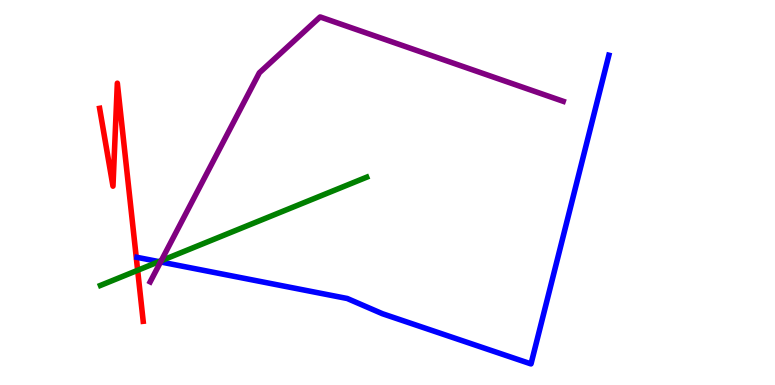[{'lines': ['blue', 'red'], 'intersections': []}, {'lines': ['green', 'red'], 'intersections': [{'x': 1.78, 'y': 2.98}]}, {'lines': ['purple', 'red'], 'intersections': []}, {'lines': ['blue', 'green'], 'intersections': [{'x': 2.05, 'y': 3.2}]}, {'lines': ['blue', 'purple'], 'intersections': [{'x': 2.07, 'y': 3.2}]}, {'lines': ['green', 'purple'], 'intersections': [{'x': 2.08, 'y': 3.23}]}]